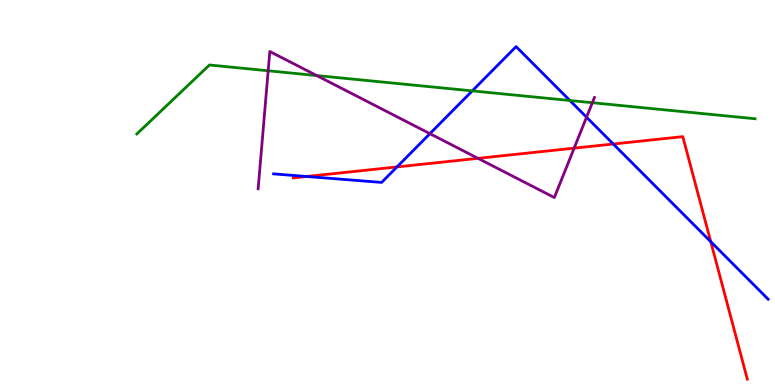[{'lines': ['blue', 'red'], 'intersections': [{'x': 3.96, 'y': 5.42}, {'x': 5.12, 'y': 5.66}, {'x': 7.91, 'y': 6.26}, {'x': 9.17, 'y': 3.72}]}, {'lines': ['green', 'red'], 'intersections': []}, {'lines': ['purple', 'red'], 'intersections': [{'x': 6.17, 'y': 5.89}, {'x': 7.41, 'y': 6.15}]}, {'lines': ['blue', 'green'], 'intersections': [{'x': 6.09, 'y': 7.64}, {'x': 7.35, 'y': 7.39}]}, {'lines': ['blue', 'purple'], 'intersections': [{'x': 5.55, 'y': 6.53}, {'x': 7.57, 'y': 6.96}]}, {'lines': ['green', 'purple'], 'intersections': [{'x': 3.46, 'y': 8.16}, {'x': 4.09, 'y': 8.04}, {'x': 7.64, 'y': 7.33}]}]